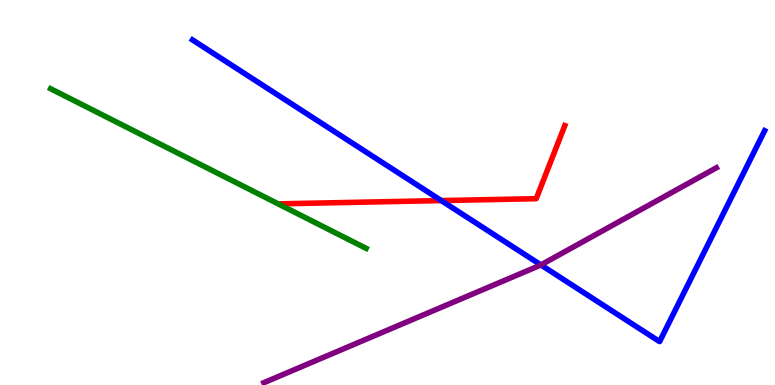[{'lines': ['blue', 'red'], 'intersections': [{'x': 5.69, 'y': 4.79}]}, {'lines': ['green', 'red'], 'intersections': []}, {'lines': ['purple', 'red'], 'intersections': []}, {'lines': ['blue', 'green'], 'intersections': []}, {'lines': ['blue', 'purple'], 'intersections': [{'x': 6.98, 'y': 3.12}]}, {'lines': ['green', 'purple'], 'intersections': []}]